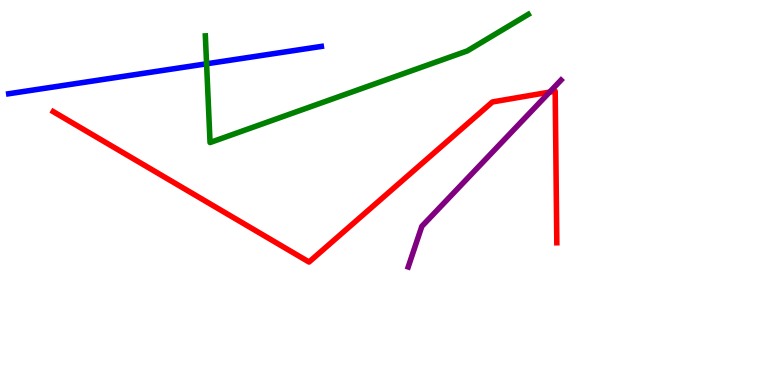[{'lines': ['blue', 'red'], 'intersections': []}, {'lines': ['green', 'red'], 'intersections': []}, {'lines': ['purple', 'red'], 'intersections': [{'x': 7.09, 'y': 7.61}]}, {'lines': ['blue', 'green'], 'intersections': [{'x': 2.67, 'y': 8.34}]}, {'lines': ['blue', 'purple'], 'intersections': []}, {'lines': ['green', 'purple'], 'intersections': []}]